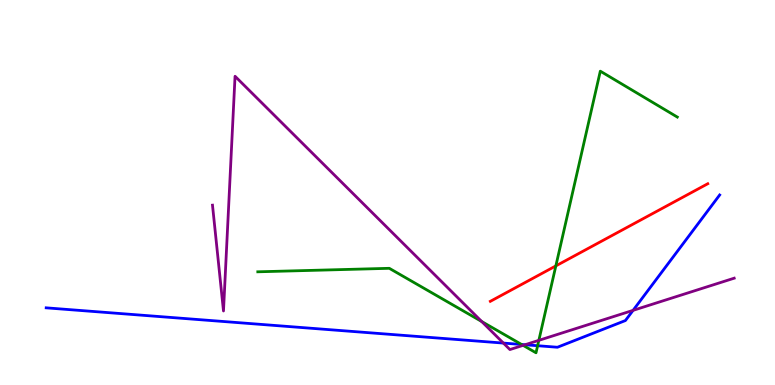[{'lines': ['blue', 'red'], 'intersections': []}, {'lines': ['green', 'red'], 'intersections': [{'x': 7.17, 'y': 3.09}]}, {'lines': ['purple', 'red'], 'intersections': []}, {'lines': ['blue', 'green'], 'intersections': [{'x': 6.73, 'y': 1.05}, {'x': 6.94, 'y': 1.02}]}, {'lines': ['blue', 'purple'], 'intersections': [{'x': 6.5, 'y': 1.09}, {'x': 6.77, 'y': 1.05}, {'x': 8.17, 'y': 1.94}]}, {'lines': ['green', 'purple'], 'intersections': [{'x': 6.22, 'y': 1.65}, {'x': 6.75, 'y': 1.03}, {'x': 6.95, 'y': 1.16}]}]